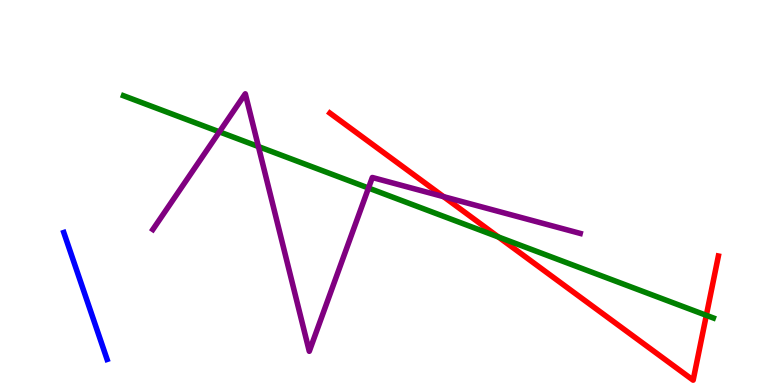[{'lines': ['blue', 'red'], 'intersections': []}, {'lines': ['green', 'red'], 'intersections': [{'x': 6.43, 'y': 3.84}, {'x': 9.11, 'y': 1.81}]}, {'lines': ['purple', 'red'], 'intersections': [{'x': 5.72, 'y': 4.89}]}, {'lines': ['blue', 'green'], 'intersections': []}, {'lines': ['blue', 'purple'], 'intersections': []}, {'lines': ['green', 'purple'], 'intersections': [{'x': 2.83, 'y': 6.58}, {'x': 3.33, 'y': 6.19}, {'x': 4.75, 'y': 5.12}]}]